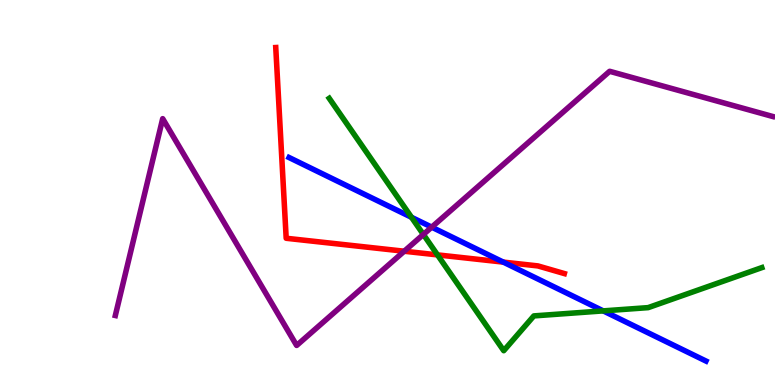[{'lines': ['blue', 'red'], 'intersections': [{'x': 6.49, 'y': 3.19}]}, {'lines': ['green', 'red'], 'intersections': [{'x': 5.65, 'y': 3.38}]}, {'lines': ['purple', 'red'], 'intersections': [{'x': 5.22, 'y': 3.47}]}, {'lines': ['blue', 'green'], 'intersections': [{'x': 5.31, 'y': 4.36}, {'x': 7.78, 'y': 1.93}]}, {'lines': ['blue', 'purple'], 'intersections': [{'x': 5.57, 'y': 4.1}]}, {'lines': ['green', 'purple'], 'intersections': [{'x': 5.46, 'y': 3.91}]}]